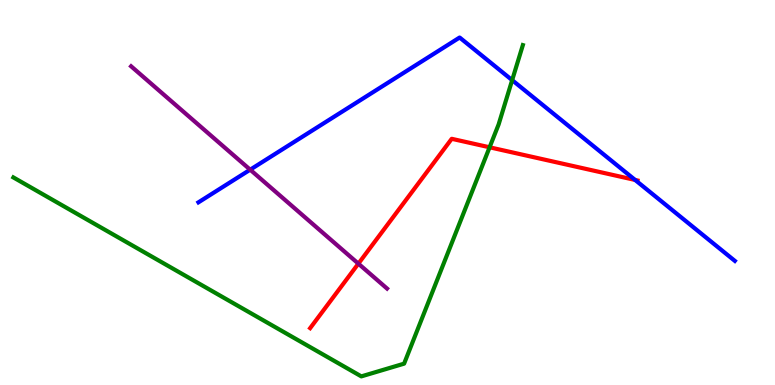[{'lines': ['blue', 'red'], 'intersections': [{'x': 8.2, 'y': 5.33}]}, {'lines': ['green', 'red'], 'intersections': [{'x': 6.32, 'y': 6.17}]}, {'lines': ['purple', 'red'], 'intersections': [{'x': 4.62, 'y': 3.15}]}, {'lines': ['blue', 'green'], 'intersections': [{'x': 6.61, 'y': 7.92}]}, {'lines': ['blue', 'purple'], 'intersections': [{'x': 3.23, 'y': 5.59}]}, {'lines': ['green', 'purple'], 'intersections': []}]